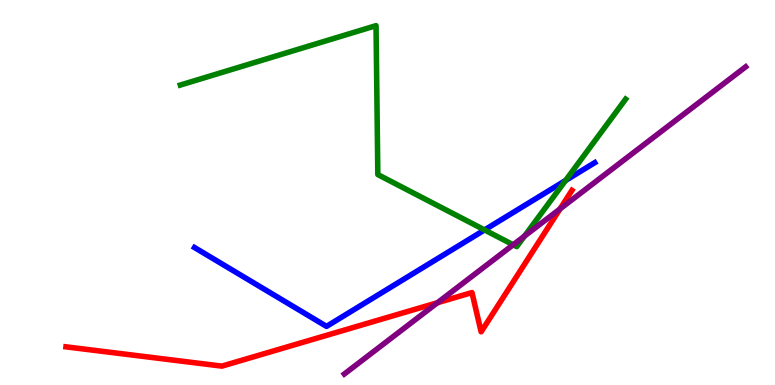[{'lines': ['blue', 'red'], 'intersections': []}, {'lines': ['green', 'red'], 'intersections': []}, {'lines': ['purple', 'red'], 'intersections': [{'x': 5.64, 'y': 2.14}, {'x': 7.23, 'y': 4.57}]}, {'lines': ['blue', 'green'], 'intersections': [{'x': 6.25, 'y': 4.03}, {'x': 7.3, 'y': 5.31}]}, {'lines': ['blue', 'purple'], 'intersections': []}, {'lines': ['green', 'purple'], 'intersections': [{'x': 6.62, 'y': 3.64}, {'x': 6.77, 'y': 3.87}]}]